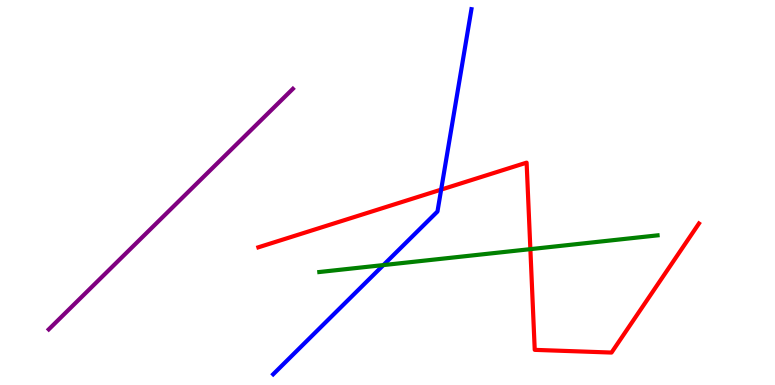[{'lines': ['blue', 'red'], 'intersections': [{'x': 5.69, 'y': 5.07}]}, {'lines': ['green', 'red'], 'intersections': [{'x': 6.84, 'y': 3.53}]}, {'lines': ['purple', 'red'], 'intersections': []}, {'lines': ['blue', 'green'], 'intersections': [{'x': 4.95, 'y': 3.11}]}, {'lines': ['blue', 'purple'], 'intersections': []}, {'lines': ['green', 'purple'], 'intersections': []}]